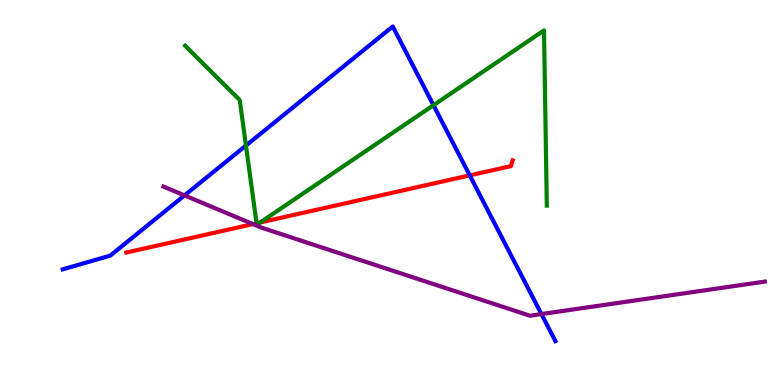[{'lines': ['blue', 'red'], 'intersections': [{'x': 6.06, 'y': 5.44}]}, {'lines': ['green', 'red'], 'intersections': [{'x': 3.31, 'y': 4.2}, {'x': 3.36, 'y': 4.22}]}, {'lines': ['purple', 'red'], 'intersections': [{'x': 3.26, 'y': 4.18}]}, {'lines': ['blue', 'green'], 'intersections': [{'x': 3.17, 'y': 6.22}, {'x': 5.59, 'y': 7.27}]}, {'lines': ['blue', 'purple'], 'intersections': [{'x': 2.38, 'y': 4.92}, {'x': 6.99, 'y': 1.84}]}, {'lines': ['green', 'purple'], 'intersections': []}]